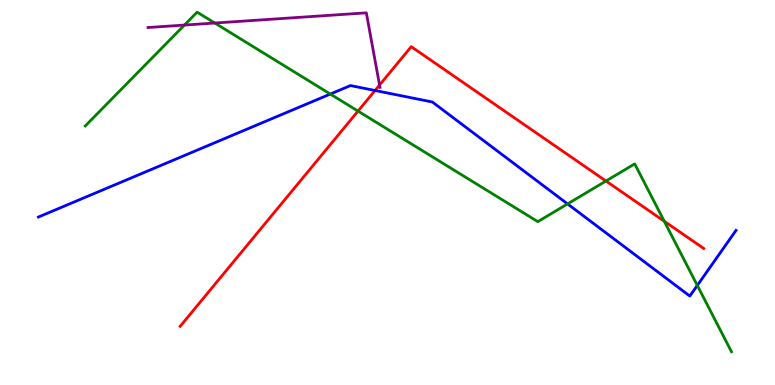[{'lines': ['blue', 'red'], 'intersections': [{'x': 4.84, 'y': 7.65}]}, {'lines': ['green', 'red'], 'intersections': [{'x': 4.62, 'y': 7.11}, {'x': 7.82, 'y': 5.3}, {'x': 8.57, 'y': 4.25}]}, {'lines': ['purple', 'red'], 'intersections': [{'x': 4.9, 'y': 7.79}]}, {'lines': ['blue', 'green'], 'intersections': [{'x': 4.26, 'y': 7.56}, {'x': 7.32, 'y': 4.7}, {'x': 9.0, 'y': 2.59}]}, {'lines': ['blue', 'purple'], 'intersections': []}, {'lines': ['green', 'purple'], 'intersections': [{'x': 2.38, 'y': 9.35}, {'x': 2.77, 'y': 9.4}]}]